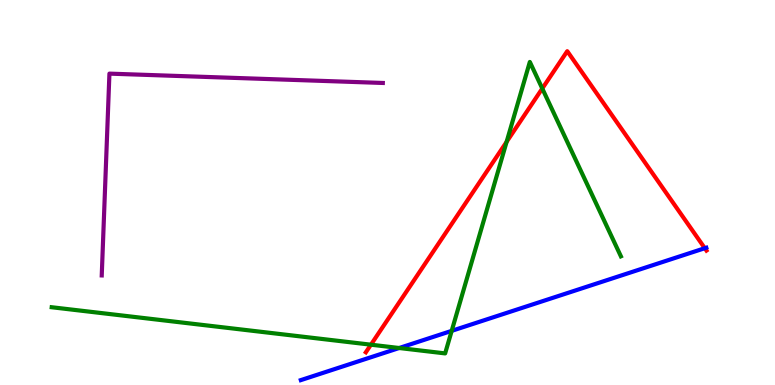[{'lines': ['blue', 'red'], 'intersections': [{'x': 9.09, 'y': 3.55}]}, {'lines': ['green', 'red'], 'intersections': [{'x': 4.79, 'y': 1.05}, {'x': 6.54, 'y': 6.32}, {'x': 7.0, 'y': 7.7}]}, {'lines': ['purple', 'red'], 'intersections': []}, {'lines': ['blue', 'green'], 'intersections': [{'x': 5.15, 'y': 0.961}, {'x': 5.83, 'y': 1.41}]}, {'lines': ['blue', 'purple'], 'intersections': []}, {'lines': ['green', 'purple'], 'intersections': []}]